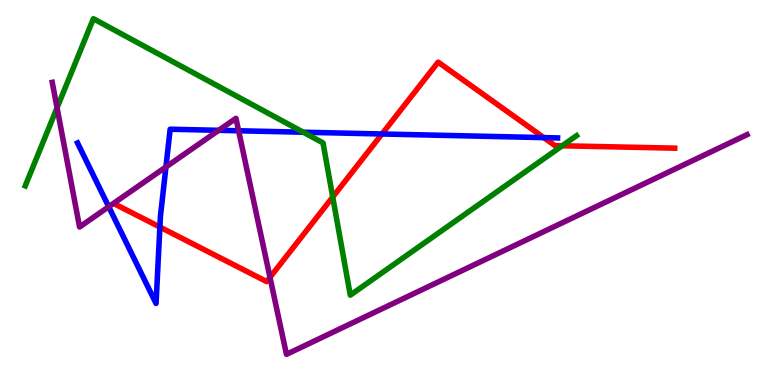[{'lines': ['blue', 'red'], 'intersections': [{'x': 2.06, 'y': 4.1}, {'x': 4.93, 'y': 6.52}, {'x': 7.02, 'y': 6.43}]}, {'lines': ['green', 'red'], 'intersections': [{'x': 4.29, 'y': 4.88}, {'x': 7.25, 'y': 6.21}]}, {'lines': ['purple', 'red'], 'intersections': [{'x': 3.48, 'y': 2.8}]}, {'lines': ['blue', 'green'], 'intersections': [{'x': 3.91, 'y': 6.57}]}, {'lines': ['blue', 'purple'], 'intersections': [{'x': 1.4, 'y': 4.63}, {'x': 2.14, 'y': 5.66}, {'x': 2.82, 'y': 6.62}, {'x': 3.08, 'y': 6.6}]}, {'lines': ['green', 'purple'], 'intersections': [{'x': 0.736, 'y': 7.2}]}]